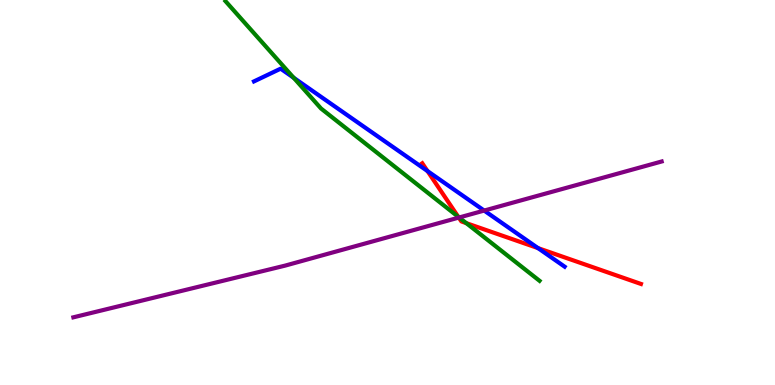[{'lines': ['blue', 'red'], 'intersections': [{'x': 5.52, 'y': 5.56}, {'x': 6.94, 'y': 3.56}]}, {'lines': ['green', 'red'], 'intersections': [{'x': 5.91, 'y': 4.37}, {'x': 6.02, 'y': 4.2}]}, {'lines': ['purple', 'red'], 'intersections': [{'x': 5.92, 'y': 4.35}]}, {'lines': ['blue', 'green'], 'intersections': [{'x': 3.79, 'y': 7.98}]}, {'lines': ['blue', 'purple'], 'intersections': [{'x': 6.25, 'y': 4.53}]}, {'lines': ['green', 'purple'], 'intersections': [{'x': 5.92, 'y': 4.35}]}]